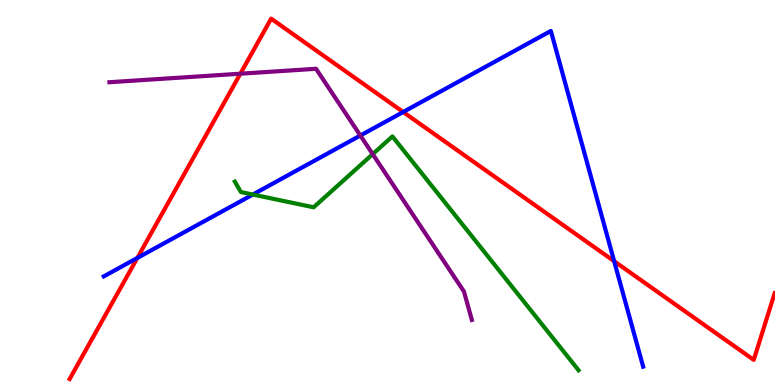[{'lines': ['blue', 'red'], 'intersections': [{'x': 1.77, 'y': 3.3}, {'x': 5.2, 'y': 7.09}, {'x': 7.92, 'y': 3.22}]}, {'lines': ['green', 'red'], 'intersections': []}, {'lines': ['purple', 'red'], 'intersections': [{'x': 3.1, 'y': 8.09}]}, {'lines': ['blue', 'green'], 'intersections': [{'x': 3.26, 'y': 4.95}]}, {'lines': ['blue', 'purple'], 'intersections': [{'x': 4.65, 'y': 6.48}]}, {'lines': ['green', 'purple'], 'intersections': [{'x': 4.81, 'y': 6.0}]}]